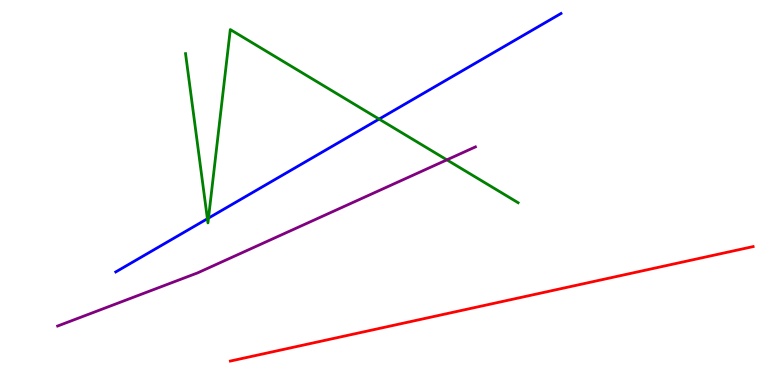[{'lines': ['blue', 'red'], 'intersections': []}, {'lines': ['green', 'red'], 'intersections': []}, {'lines': ['purple', 'red'], 'intersections': []}, {'lines': ['blue', 'green'], 'intersections': [{'x': 2.68, 'y': 4.32}, {'x': 2.69, 'y': 4.33}, {'x': 4.89, 'y': 6.91}]}, {'lines': ['blue', 'purple'], 'intersections': []}, {'lines': ['green', 'purple'], 'intersections': [{'x': 5.77, 'y': 5.85}]}]